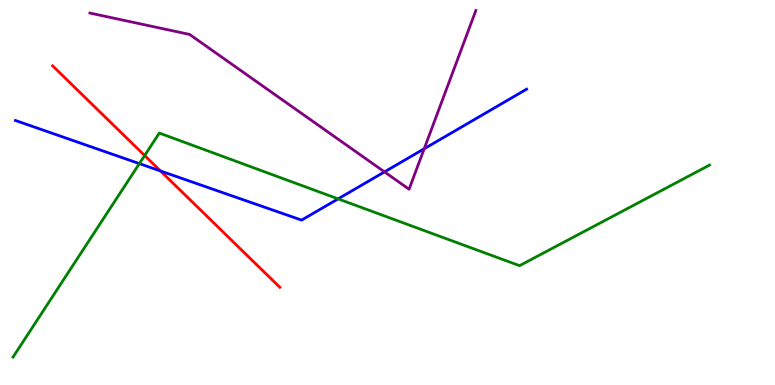[{'lines': ['blue', 'red'], 'intersections': [{'x': 2.07, 'y': 5.56}]}, {'lines': ['green', 'red'], 'intersections': [{'x': 1.87, 'y': 5.96}]}, {'lines': ['purple', 'red'], 'intersections': []}, {'lines': ['blue', 'green'], 'intersections': [{'x': 1.8, 'y': 5.75}, {'x': 4.36, 'y': 4.83}]}, {'lines': ['blue', 'purple'], 'intersections': [{'x': 4.96, 'y': 5.54}, {'x': 5.47, 'y': 6.14}]}, {'lines': ['green', 'purple'], 'intersections': []}]